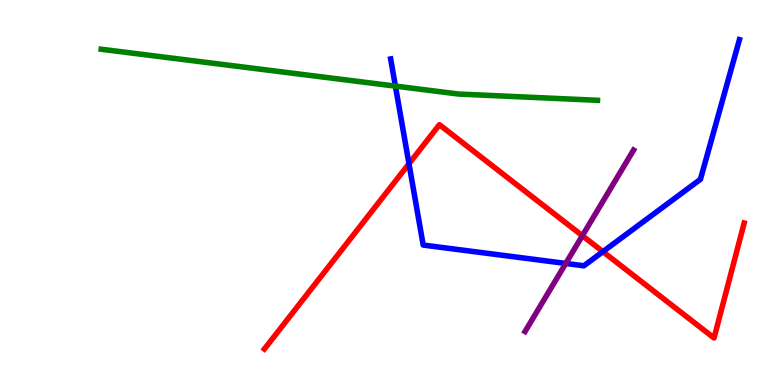[{'lines': ['blue', 'red'], 'intersections': [{'x': 5.28, 'y': 5.75}, {'x': 7.78, 'y': 3.46}]}, {'lines': ['green', 'red'], 'intersections': []}, {'lines': ['purple', 'red'], 'intersections': [{'x': 7.51, 'y': 3.88}]}, {'lines': ['blue', 'green'], 'intersections': [{'x': 5.1, 'y': 7.76}]}, {'lines': ['blue', 'purple'], 'intersections': [{'x': 7.3, 'y': 3.16}]}, {'lines': ['green', 'purple'], 'intersections': []}]